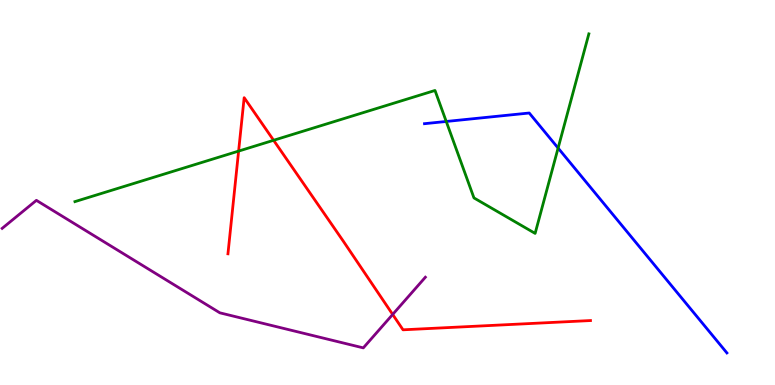[{'lines': ['blue', 'red'], 'intersections': []}, {'lines': ['green', 'red'], 'intersections': [{'x': 3.08, 'y': 6.08}, {'x': 3.53, 'y': 6.36}]}, {'lines': ['purple', 'red'], 'intersections': [{'x': 5.07, 'y': 1.83}]}, {'lines': ['blue', 'green'], 'intersections': [{'x': 5.76, 'y': 6.84}, {'x': 7.2, 'y': 6.15}]}, {'lines': ['blue', 'purple'], 'intersections': []}, {'lines': ['green', 'purple'], 'intersections': []}]